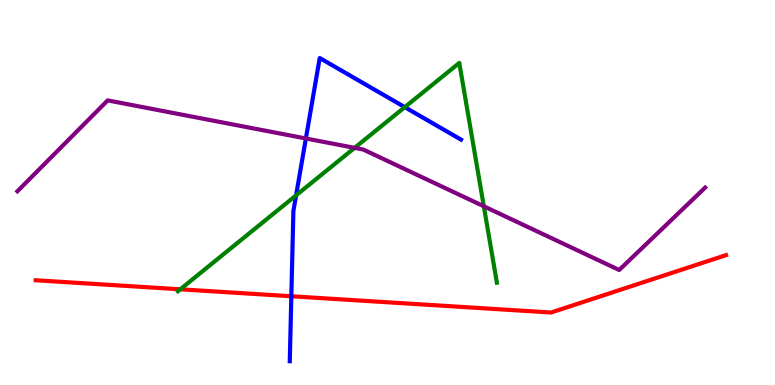[{'lines': ['blue', 'red'], 'intersections': [{'x': 3.76, 'y': 2.3}]}, {'lines': ['green', 'red'], 'intersections': [{'x': 2.33, 'y': 2.49}]}, {'lines': ['purple', 'red'], 'intersections': []}, {'lines': ['blue', 'green'], 'intersections': [{'x': 3.82, 'y': 4.93}, {'x': 5.22, 'y': 7.22}]}, {'lines': ['blue', 'purple'], 'intersections': [{'x': 3.95, 'y': 6.4}]}, {'lines': ['green', 'purple'], 'intersections': [{'x': 4.58, 'y': 6.16}, {'x': 6.24, 'y': 4.64}]}]